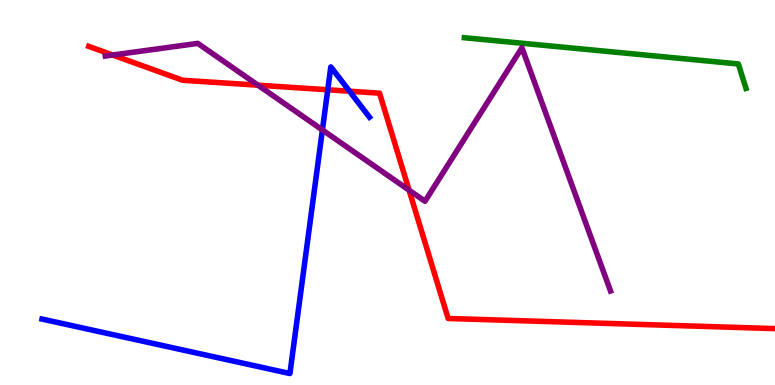[{'lines': ['blue', 'red'], 'intersections': [{'x': 4.23, 'y': 7.67}, {'x': 4.51, 'y': 7.63}]}, {'lines': ['green', 'red'], 'intersections': []}, {'lines': ['purple', 'red'], 'intersections': [{'x': 1.45, 'y': 8.57}, {'x': 3.33, 'y': 7.79}, {'x': 5.28, 'y': 5.06}]}, {'lines': ['blue', 'green'], 'intersections': []}, {'lines': ['blue', 'purple'], 'intersections': [{'x': 4.16, 'y': 6.62}]}, {'lines': ['green', 'purple'], 'intersections': []}]